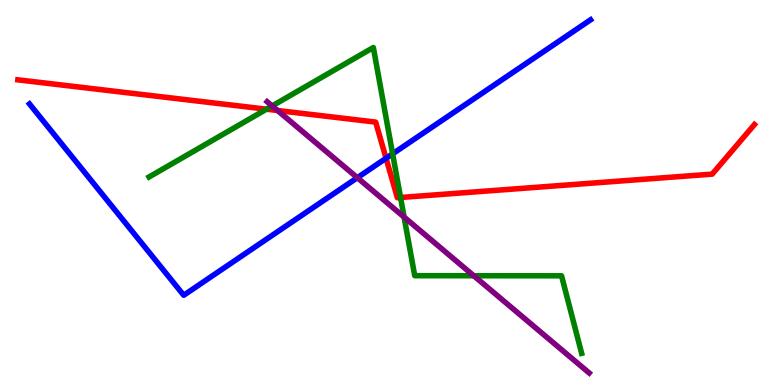[{'lines': ['blue', 'red'], 'intersections': [{'x': 4.98, 'y': 5.89}]}, {'lines': ['green', 'red'], 'intersections': [{'x': 3.44, 'y': 7.16}, {'x': 5.17, 'y': 4.87}]}, {'lines': ['purple', 'red'], 'intersections': [{'x': 3.58, 'y': 7.13}]}, {'lines': ['blue', 'green'], 'intersections': [{'x': 5.07, 'y': 6.0}]}, {'lines': ['blue', 'purple'], 'intersections': [{'x': 4.61, 'y': 5.38}]}, {'lines': ['green', 'purple'], 'intersections': [{'x': 3.51, 'y': 7.25}, {'x': 5.21, 'y': 4.36}, {'x': 6.11, 'y': 2.84}]}]